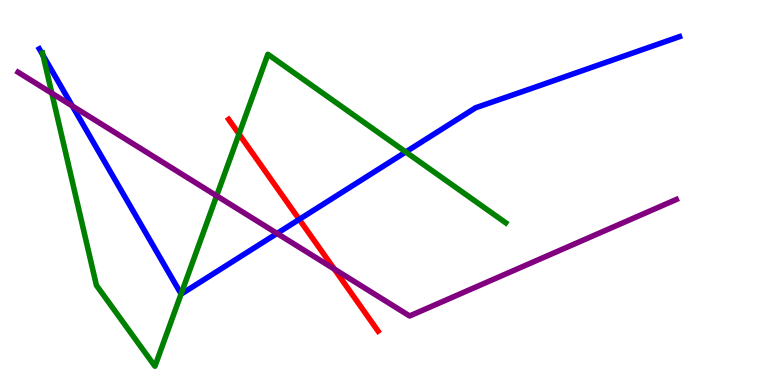[{'lines': ['blue', 'red'], 'intersections': [{'x': 3.86, 'y': 4.3}]}, {'lines': ['green', 'red'], 'intersections': [{'x': 3.08, 'y': 6.52}]}, {'lines': ['purple', 'red'], 'intersections': [{'x': 4.31, 'y': 3.01}]}, {'lines': ['blue', 'green'], 'intersections': [{'x': 0.555, 'y': 8.56}, {'x': 2.34, 'y': 2.36}, {'x': 5.24, 'y': 6.05}]}, {'lines': ['blue', 'purple'], 'intersections': [{'x': 0.933, 'y': 7.25}, {'x': 3.57, 'y': 3.94}]}, {'lines': ['green', 'purple'], 'intersections': [{'x': 0.669, 'y': 7.58}, {'x': 2.8, 'y': 4.91}]}]